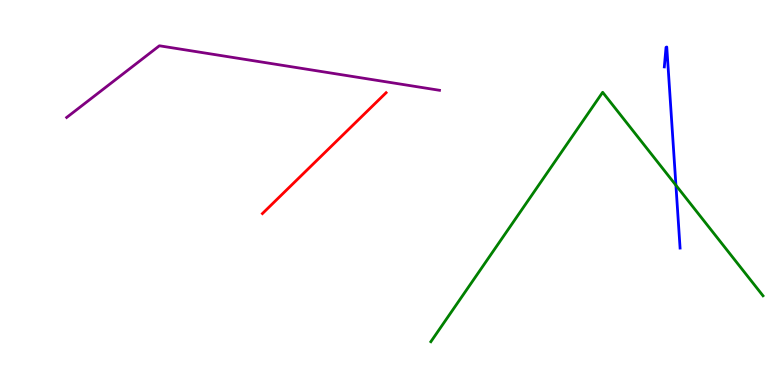[{'lines': ['blue', 'red'], 'intersections': []}, {'lines': ['green', 'red'], 'intersections': []}, {'lines': ['purple', 'red'], 'intersections': []}, {'lines': ['blue', 'green'], 'intersections': [{'x': 8.72, 'y': 5.19}]}, {'lines': ['blue', 'purple'], 'intersections': []}, {'lines': ['green', 'purple'], 'intersections': []}]